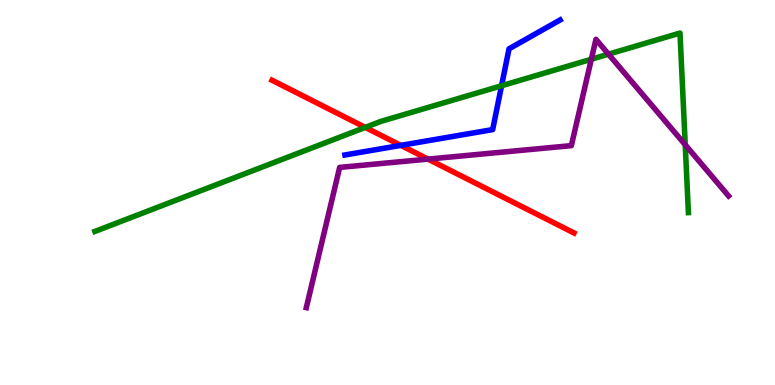[{'lines': ['blue', 'red'], 'intersections': [{'x': 5.17, 'y': 6.22}]}, {'lines': ['green', 'red'], 'intersections': [{'x': 4.71, 'y': 6.69}]}, {'lines': ['purple', 'red'], 'intersections': [{'x': 5.52, 'y': 5.87}]}, {'lines': ['blue', 'green'], 'intersections': [{'x': 6.47, 'y': 7.77}]}, {'lines': ['blue', 'purple'], 'intersections': []}, {'lines': ['green', 'purple'], 'intersections': [{'x': 7.63, 'y': 8.46}, {'x': 7.85, 'y': 8.59}, {'x': 8.84, 'y': 6.24}]}]